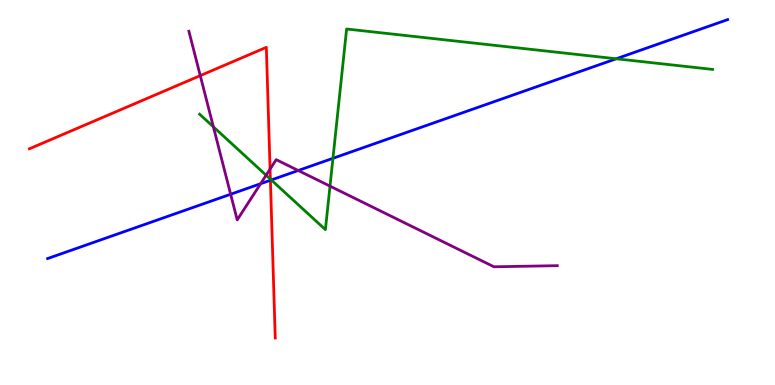[{'lines': ['blue', 'red'], 'intersections': [{'x': 3.49, 'y': 5.32}]}, {'lines': ['green', 'red'], 'intersections': [{'x': 3.49, 'y': 5.35}]}, {'lines': ['purple', 'red'], 'intersections': [{'x': 2.58, 'y': 8.04}, {'x': 3.48, 'y': 5.61}]}, {'lines': ['blue', 'green'], 'intersections': [{'x': 3.5, 'y': 5.33}, {'x': 4.3, 'y': 5.89}, {'x': 7.95, 'y': 8.47}]}, {'lines': ['blue', 'purple'], 'intersections': [{'x': 2.98, 'y': 4.95}, {'x': 3.36, 'y': 5.23}, {'x': 3.85, 'y': 5.57}]}, {'lines': ['green', 'purple'], 'intersections': [{'x': 2.75, 'y': 6.71}, {'x': 3.43, 'y': 5.45}, {'x': 4.26, 'y': 5.17}]}]